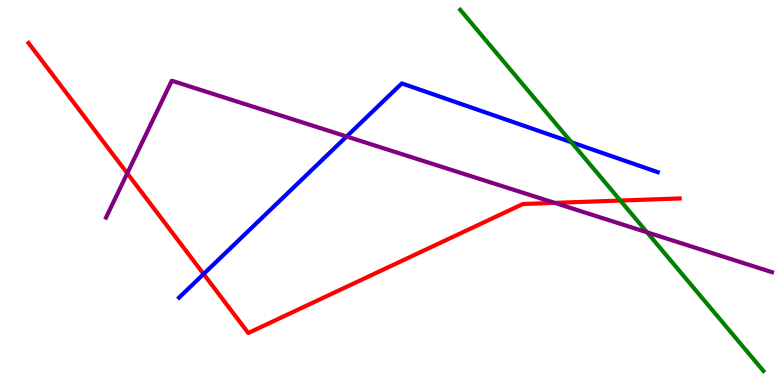[{'lines': ['blue', 'red'], 'intersections': [{'x': 2.63, 'y': 2.88}]}, {'lines': ['green', 'red'], 'intersections': [{'x': 8.0, 'y': 4.79}]}, {'lines': ['purple', 'red'], 'intersections': [{'x': 1.64, 'y': 5.5}, {'x': 7.16, 'y': 4.73}]}, {'lines': ['blue', 'green'], 'intersections': [{'x': 7.37, 'y': 6.31}]}, {'lines': ['blue', 'purple'], 'intersections': [{'x': 4.47, 'y': 6.45}]}, {'lines': ['green', 'purple'], 'intersections': [{'x': 8.35, 'y': 3.97}]}]